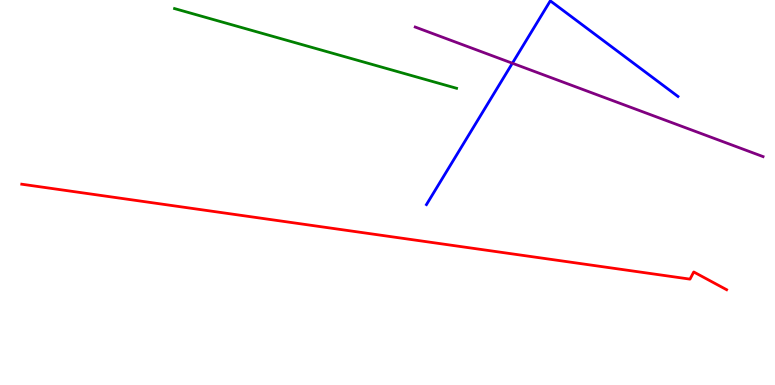[{'lines': ['blue', 'red'], 'intersections': []}, {'lines': ['green', 'red'], 'intersections': []}, {'lines': ['purple', 'red'], 'intersections': []}, {'lines': ['blue', 'green'], 'intersections': []}, {'lines': ['blue', 'purple'], 'intersections': [{'x': 6.61, 'y': 8.36}]}, {'lines': ['green', 'purple'], 'intersections': []}]